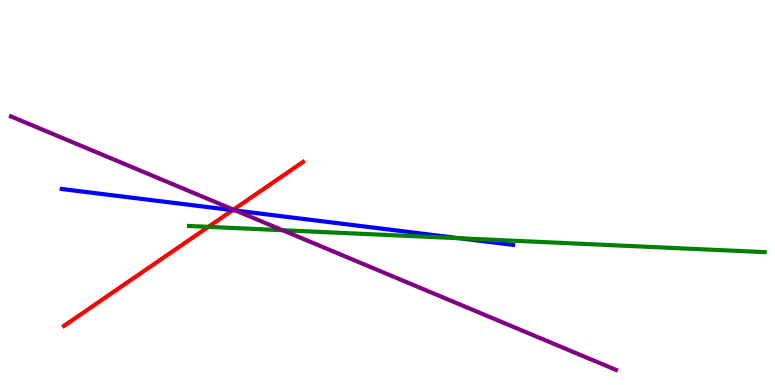[{'lines': ['blue', 'red'], 'intersections': [{'x': 3.0, 'y': 4.54}]}, {'lines': ['green', 'red'], 'intersections': [{'x': 2.69, 'y': 4.11}]}, {'lines': ['purple', 'red'], 'intersections': [{'x': 3.01, 'y': 4.55}]}, {'lines': ['blue', 'green'], 'intersections': [{'x': 5.93, 'y': 3.81}]}, {'lines': ['blue', 'purple'], 'intersections': [{'x': 3.04, 'y': 4.53}]}, {'lines': ['green', 'purple'], 'intersections': [{'x': 3.65, 'y': 4.02}]}]